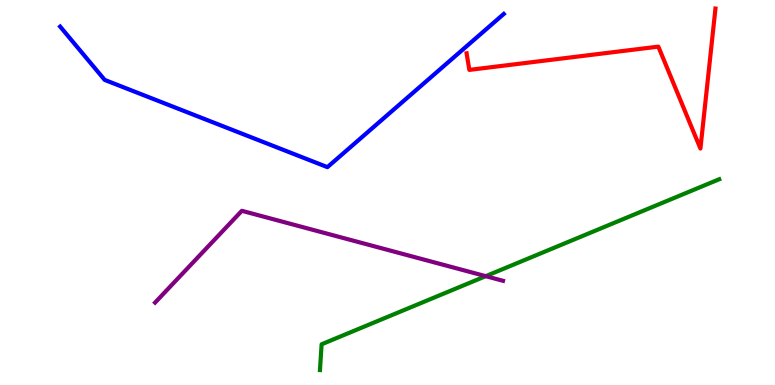[{'lines': ['blue', 'red'], 'intersections': []}, {'lines': ['green', 'red'], 'intersections': []}, {'lines': ['purple', 'red'], 'intersections': []}, {'lines': ['blue', 'green'], 'intersections': []}, {'lines': ['blue', 'purple'], 'intersections': []}, {'lines': ['green', 'purple'], 'intersections': [{'x': 6.27, 'y': 2.83}]}]